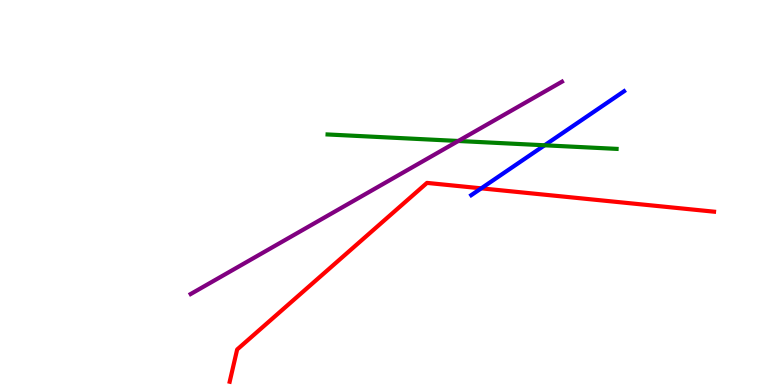[{'lines': ['blue', 'red'], 'intersections': [{'x': 6.21, 'y': 5.11}]}, {'lines': ['green', 'red'], 'intersections': []}, {'lines': ['purple', 'red'], 'intersections': []}, {'lines': ['blue', 'green'], 'intersections': [{'x': 7.03, 'y': 6.23}]}, {'lines': ['blue', 'purple'], 'intersections': []}, {'lines': ['green', 'purple'], 'intersections': [{'x': 5.91, 'y': 6.34}]}]